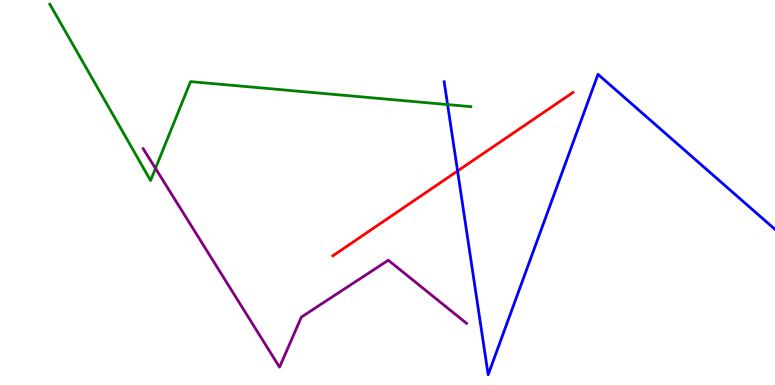[{'lines': ['blue', 'red'], 'intersections': [{'x': 5.9, 'y': 5.56}]}, {'lines': ['green', 'red'], 'intersections': []}, {'lines': ['purple', 'red'], 'intersections': []}, {'lines': ['blue', 'green'], 'intersections': [{'x': 5.78, 'y': 7.28}]}, {'lines': ['blue', 'purple'], 'intersections': []}, {'lines': ['green', 'purple'], 'intersections': [{'x': 2.01, 'y': 5.63}]}]